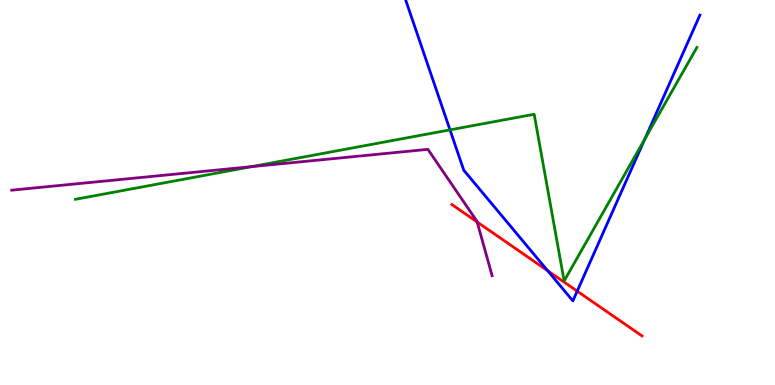[{'lines': ['blue', 'red'], 'intersections': [{'x': 7.07, 'y': 2.97}, {'x': 7.45, 'y': 2.44}]}, {'lines': ['green', 'red'], 'intersections': []}, {'lines': ['purple', 'red'], 'intersections': [{'x': 6.16, 'y': 4.23}]}, {'lines': ['blue', 'green'], 'intersections': [{'x': 5.81, 'y': 6.63}, {'x': 8.32, 'y': 6.39}]}, {'lines': ['blue', 'purple'], 'intersections': []}, {'lines': ['green', 'purple'], 'intersections': [{'x': 3.25, 'y': 5.67}]}]